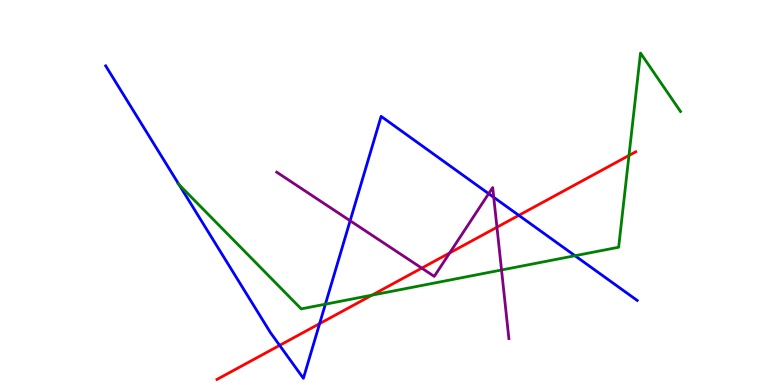[{'lines': ['blue', 'red'], 'intersections': [{'x': 3.61, 'y': 1.03}, {'x': 4.12, 'y': 1.59}, {'x': 6.69, 'y': 4.41}]}, {'lines': ['green', 'red'], 'intersections': [{'x': 4.8, 'y': 2.33}, {'x': 8.12, 'y': 5.96}]}, {'lines': ['purple', 'red'], 'intersections': [{'x': 5.44, 'y': 3.04}, {'x': 5.8, 'y': 3.43}, {'x': 6.41, 'y': 4.1}]}, {'lines': ['blue', 'green'], 'intersections': [{'x': 2.31, 'y': 5.2}, {'x': 4.2, 'y': 2.1}, {'x': 7.42, 'y': 3.36}]}, {'lines': ['blue', 'purple'], 'intersections': [{'x': 4.52, 'y': 4.27}, {'x': 6.31, 'y': 4.97}, {'x': 6.37, 'y': 4.88}]}, {'lines': ['green', 'purple'], 'intersections': [{'x': 6.47, 'y': 2.99}]}]